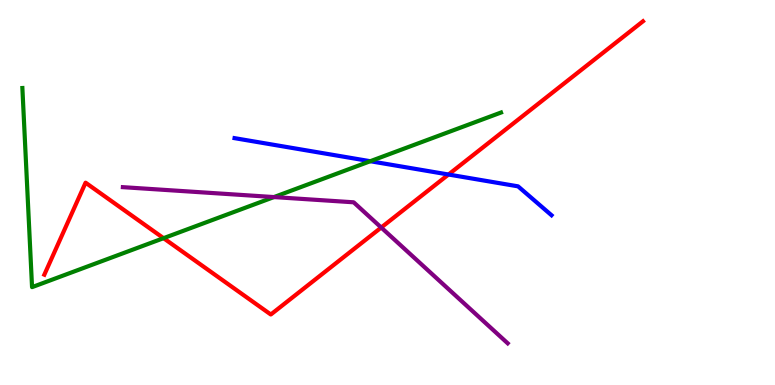[{'lines': ['blue', 'red'], 'intersections': [{'x': 5.79, 'y': 5.47}]}, {'lines': ['green', 'red'], 'intersections': [{'x': 2.11, 'y': 3.81}]}, {'lines': ['purple', 'red'], 'intersections': [{'x': 4.92, 'y': 4.09}]}, {'lines': ['blue', 'green'], 'intersections': [{'x': 4.78, 'y': 5.81}]}, {'lines': ['blue', 'purple'], 'intersections': []}, {'lines': ['green', 'purple'], 'intersections': [{'x': 3.53, 'y': 4.88}]}]